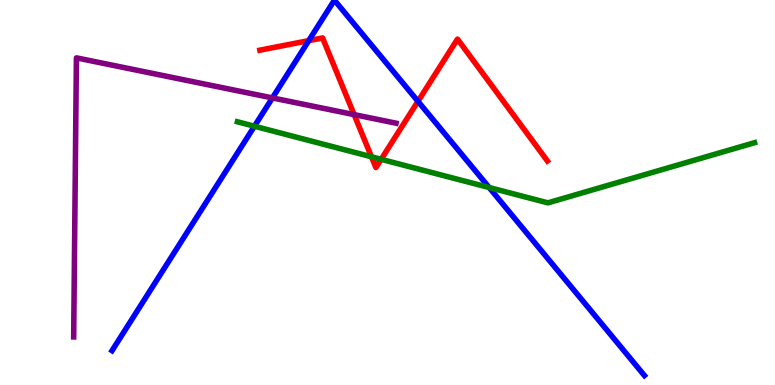[{'lines': ['blue', 'red'], 'intersections': [{'x': 3.98, 'y': 8.94}, {'x': 5.39, 'y': 7.37}]}, {'lines': ['green', 'red'], 'intersections': [{'x': 4.79, 'y': 5.93}, {'x': 4.92, 'y': 5.86}]}, {'lines': ['purple', 'red'], 'intersections': [{'x': 4.57, 'y': 7.02}]}, {'lines': ['blue', 'green'], 'intersections': [{'x': 3.28, 'y': 6.72}, {'x': 6.31, 'y': 5.13}]}, {'lines': ['blue', 'purple'], 'intersections': [{'x': 3.51, 'y': 7.46}]}, {'lines': ['green', 'purple'], 'intersections': []}]